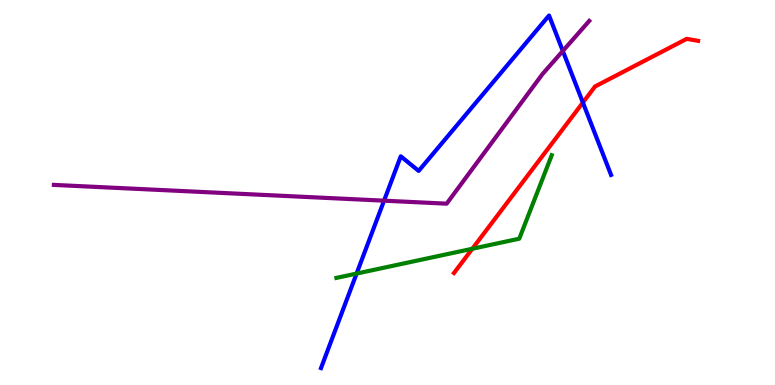[{'lines': ['blue', 'red'], 'intersections': [{'x': 7.52, 'y': 7.34}]}, {'lines': ['green', 'red'], 'intersections': [{'x': 6.09, 'y': 3.54}]}, {'lines': ['purple', 'red'], 'intersections': []}, {'lines': ['blue', 'green'], 'intersections': [{'x': 4.6, 'y': 2.89}]}, {'lines': ['blue', 'purple'], 'intersections': [{'x': 4.96, 'y': 4.79}, {'x': 7.26, 'y': 8.68}]}, {'lines': ['green', 'purple'], 'intersections': []}]